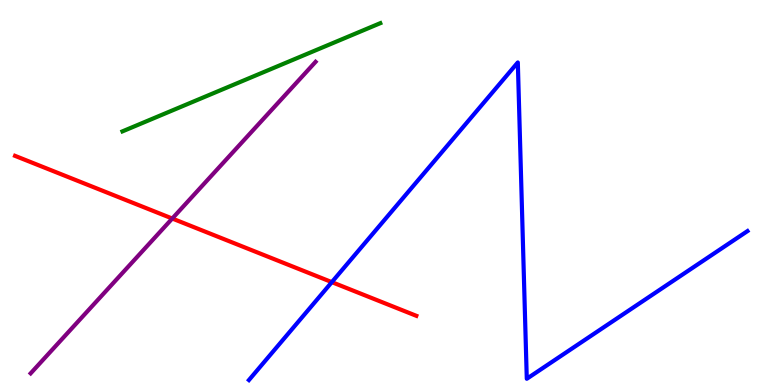[{'lines': ['blue', 'red'], 'intersections': [{'x': 4.28, 'y': 2.67}]}, {'lines': ['green', 'red'], 'intersections': []}, {'lines': ['purple', 'red'], 'intersections': [{'x': 2.22, 'y': 4.32}]}, {'lines': ['blue', 'green'], 'intersections': []}, {'lines': ['blue', 'purple'], 'intersections': []}, {'lines': ['green', 'purple'], 'intersections': []}]